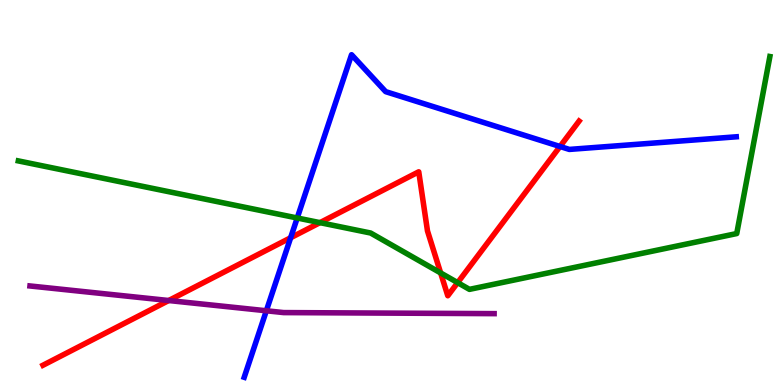[{'lines': ['blue', 'red'], 'intersections': [{'x': 3.75, 'y': 3.82}, {'x': 7.23, 'y': 6.19}]}, {'lines': ['green', 'red'], 'intersections': [{'x': 4.13, 'y': 4.22}, {'x': 5.69, 'y': 2.91}, {'x': 5.91, 'y': 2.66}]}, {'lines': ['purple', 'red'], 'intersections': [{'x': 2.18, 'y': 2.19}]}, {'lines': ['blue', 'green'], 'intersections': [{'x': 3.84, 'y': 4.34}]}, {'lines': ['blue', 'purple'], 'intersections': [{'x': 3.44, 'y': 1.93}]}, {'lines': ['green', 'purple'], 'intersections': []}]